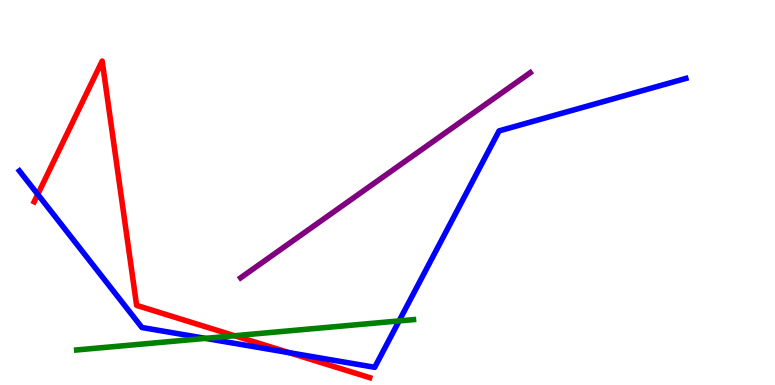[{'lines': ['blue', 'red'], 'intersections': [{'x': 0.487, 'y': 4.95}, {'x': 3.73, 'y': 0.839}]}, {'lines': ['green', 'red'], 'intersections': [{'x': 3.03, 'y': 1.28}]}, {'lines': ['purple', 'red'], 'intersections': []}, {'lines': ['blue', 'green'], 'intersections': [{'x': 2.65, 'y': 1.21}, {'x': 5.15, 'y': 1.66}]}, {'lines': ['blue', 'purple'], 'intersections': []}, {'lines': ['green', 'purple'], 'intersections': []}]